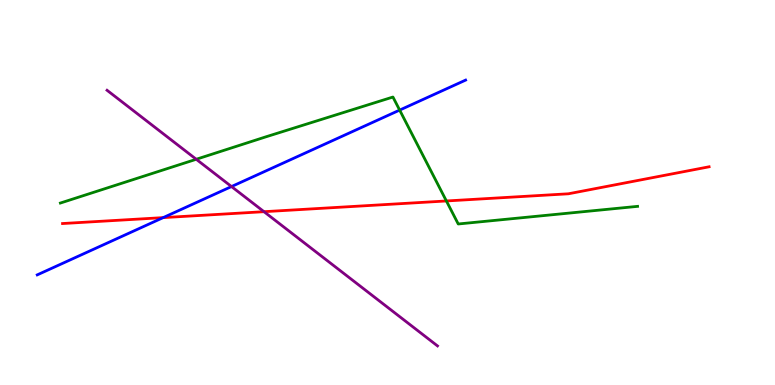[{'lines': ['blue', 'red'], 'intersections': [{'x': 2.11, 'y': 4.35}]}, {'lines': ['green', 'red'], 'intersections': [{'x': 5.76, 'y': 4.78}]}, {'lines': ['purple', 'red'], 'intersections': [{'x': 3.41, 'y': 4.5}]}, {'lines': ['blue', 'green'], 'intersections': [{'x': 5.16, 'y': 7.14}]}, {'lines': ['blue', 'purple'], 'intersections': [{'x': 2.99, 'y': 5.15}]}, {'lines': ['green', 'purple'], 'intersections': [{'x': 2.53, 'y': 5.86}]}]